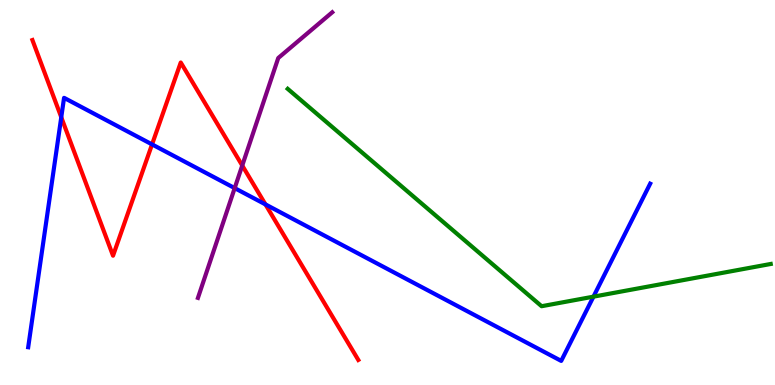[{'lines': ['blue', 'red'], 'intersections': [{'x': 0.791, 'y': 6.95}, {'x': 1.96, 'y': 6.25}, {'x': 3.43, 'y': 4.69}]}, {'lines': ['green', 'red'], 'intersections': []}, {'lines': ['purple', 'red'], 'intersections': [{'x': 3.13, 'y': 5.7}]}, {'lines': ['blue', 'green'], 'intersections': [{'x': 7.66, 'y': 2.29}]}, {'lines': ['blue', 'purple'], 'intersections': [{'x': 3.03, 'y': 5.11}]}, {'lines': ['green', 'purple'], 'intersections': []}]